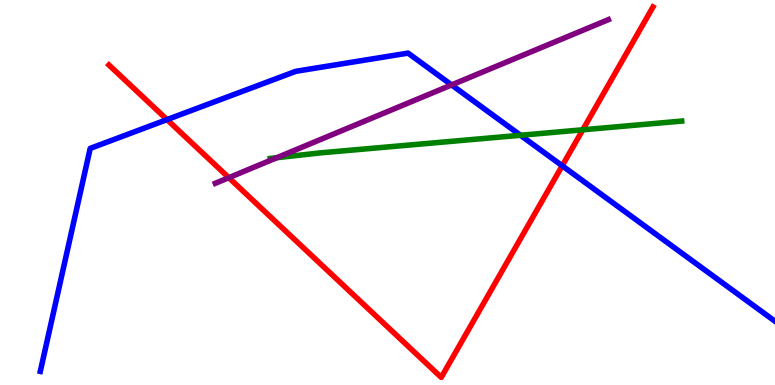[{'lines': ['blue', 'red'], 'intersections': [{'x': 2.16, 'y': 6.89}, {'x': 7.25, 'y': 5.69}]}, {'lines': ['green', 'red'], 'intersections': [{'x': 7.52, 'y': 6.63}]}, {'lines': ['purple', 'red'], 'intersections': [{'x': 2.95, 'y': 5.38}]}, {'lines': ['blue', 'green'], 'intersections': [{'x': 6.72, 'y': 6.49}]}, {'lines': ['blue', 'purple'], 'intersections': [{'x': 5.83, 'y': 7.79}]}, {'lines': ['green', 'purple'], 'intersections': [{'x': 3.57, 'y': 5.9}]}]